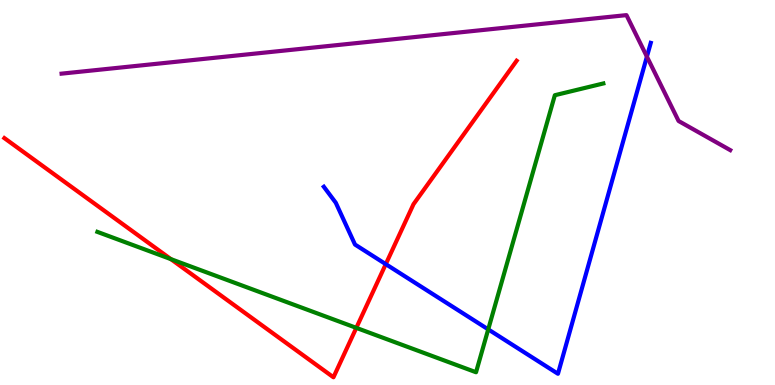[{'lines': ['blue', 'red'], 'intersections': [{'x': 4.98, 'y': 3.14}]}, {'lines': ['green', 'red'], 'intersections': [{'x': 2.2, 'y': 3.27}, {'x': 4.6, 'y': 1.48}]}, {'lines': ['purple', 'red'], 'intersections': []}, {'lines': ['blue', 'green'], 'intersections': [{'x': 6.3, 'y': 1.44}]}, {'lines': ['blue', 'purple'], 'intersections': [{'x': 8.35, 'y': 8.53}]}, {'lines': ['green', 'purple'], 'intersections': []}]